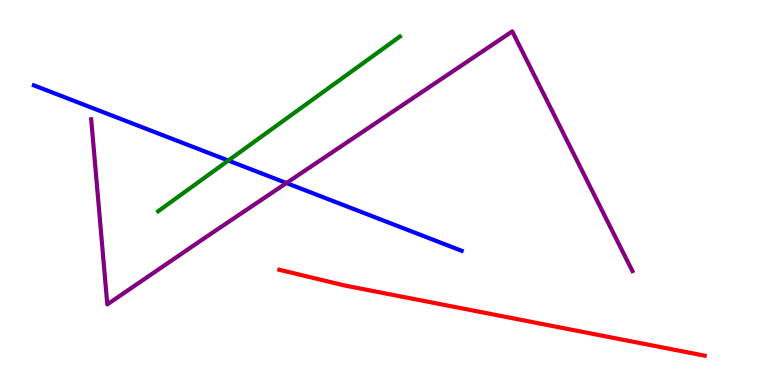[{'lines': ['blue', 'red'], 'intersections': []}, {'lines': ['green', 'red'], 'intersections': []}, {'lines': ['purple', 'red'], 'intersections': []}, {'lines': ['blue', 'green'], 'intersections': [{'x': 2.95, 'y': 5.83}]}, {'lines': ['blue', 'purple'], 'intersections': [{'x': 3.7, 'y': 5.25}]}, {'lines': ['green', 'purple'], 'intersections': []}]